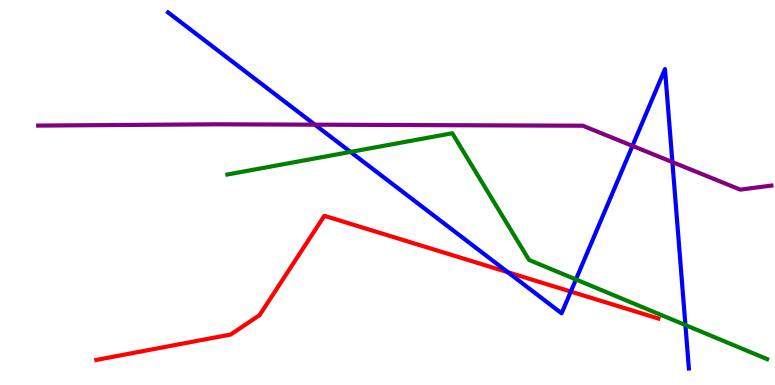[{'lines': ['blue', 'red'], 'intersections': [{'x': 6.55, 'y': 2.93}, {'x': 7.37, 'y': 2.43}]}, {'lines': ['green', 'red'], 'intersections': []}, {'lines': ['purple', 'red'], 'intersections': []}, {'lines': ['blue', 'green'], 'intersections': [{'x': 4.52, 'y': 6.05}, {'x': 7.43, 'y': 2.74}, {'x': 8.84, 'y': 1.56}]}, {'lines': ['blue', 'purple'], 'intersections': [{'x': 4.06, 'y': 6.76}, {'x': 8.16, 'y': 6.21}, {'x': 8.68, 'y': 5.79}]}, {'lines': ['green', 'purple'], 'intersections': []}]